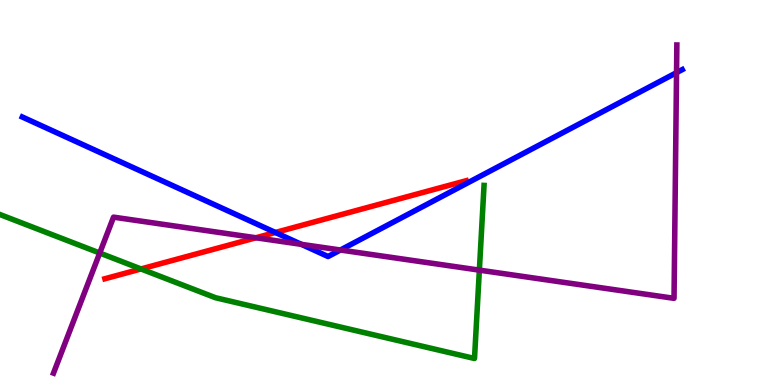[{'lines': ['blue', 'red'], 'intersections': [{'x': 3.55, 'y': 3.96}]}, {'lines': ['green', 'red'], 'intersections': [{'x': 1.82, 'y': 3.01}]}, {'lines': ['purple', 'red'], 'intersections': [{'x': 3.3, 'y': 3.82}]}, {'lines': ['blue', 'green'], 'intersections': []}, {'lines': ['blue', 'purple'], 'intersections': [{'x': 3.89, 'y': 3.65}, {'x': 4.39, 'y': 3.51}, {'x': 8.73, 'y': 8.11}]}, {'lines': ['green', 'purple'], 'intersections': [{'x': 1.29, 'y': 3.43}, {'x': 6.19, 'y': 2.98}]}]